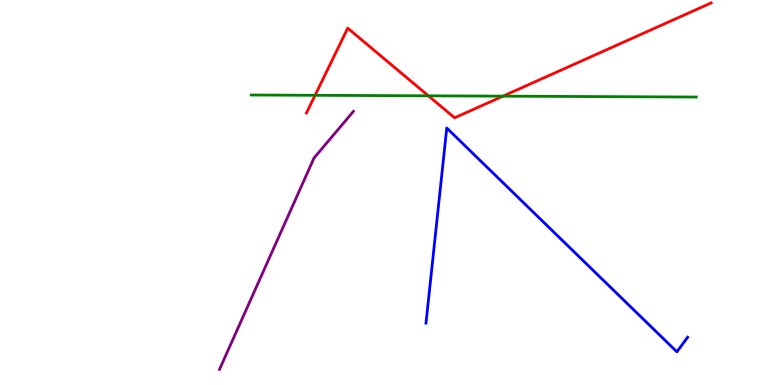[{'lines': ['blue', 'red'], 'intersections': []}, {'lines': ['green', 'red'], 'intersections': [{'x': 4.07, 'y': 7.52}, {'x': 5.53, 'y': 7.51}, {'x': 6.49, 'y': 7.5}]}, {'lines': ['purple', 'red'], 'intersections': []}, {'lines': ['blue', 'green'], 'intersections': []}, {'lines': ['blue', 'purple'], 'intersections': []}, {'lines': ['green', 'purple'], 'intersections': []}]